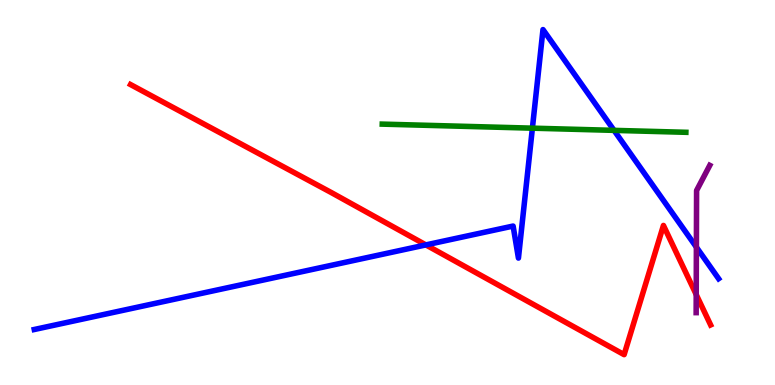[{'lines': ['blue', 'red'], 'intersections': [{'x': 5.5, 'y': 3.64}]}, {'lines': ['green', 'red'], 'intersections': []}, {'lines': ['purple', 'red'], 'intersections': [{'x': 8.98, 'y': 2.35}]}, {'lines': ['blue', 'green'], 'intersections': [{'x': 6.87, 'y': 6.67}, {'x': 7.92, 'y': 6.61}]}, {'lines': ['blue', 'purple'], 'intersections': [{'x': 8.99, 'y': 3.58}]}, {'lines': ['green', 'purple'], 'intersections': []}]